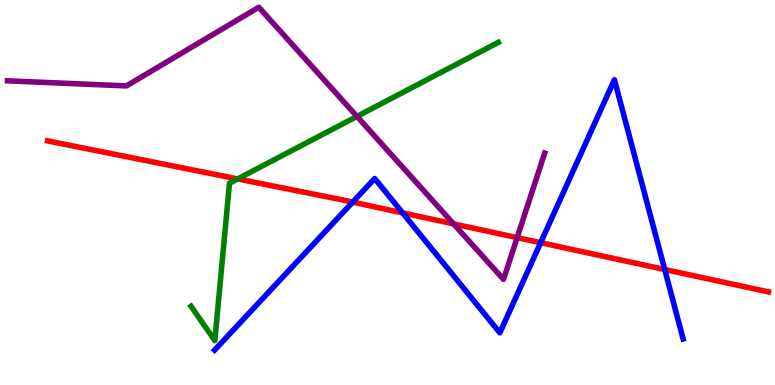[{'lines': ['blue', 'red'], 'intersections': [{'x': 4.55, 'y': 4.75}, {'x': 5.19, 'y': 4.47}, {'x': 6.98, 'y': 3.7}, {'x': 8.58, 'y': 3.0}]}, {'lines': ['green', 'red'], 'intersections': [{'x': 3.07, 'y': 5.35}]}, {'lines': ['purple', 'red'], 'intersections': [{'x': 5.85, 'y': 4.18}, {'x': 6.67, 'y': 3.83}]}, {'lines': ['blue', 'green'], 'intersections': []}, {'lines': ['blue', 'purple'], 'intersections': []}, {'lines': ['green', 'purple'], 'intersections': [{'x': 4.61, 'y': 6.98}]}]